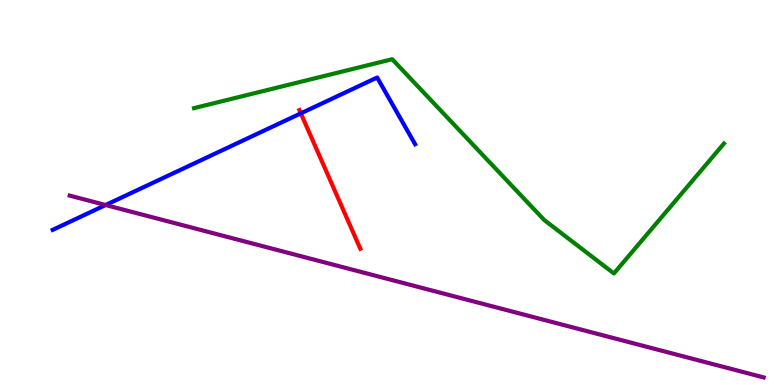[{'lines': ['blue', 'red'], 'intersections': [{'x': 3.88, 'y': 7.06}]}, {'lines': ['green', 'red'], 'intersections': []}, {'lines': ['purple', 'red'], 'intersections': []}, {'lines': ['blue', 'green'], 'intersections': []}, {'lines': ['blue', 'purple'], 'intersections': [{'x': 1.36, 'y': 4.67}]}, {'lines': ['green', 'purple'], 'intersections': []}]